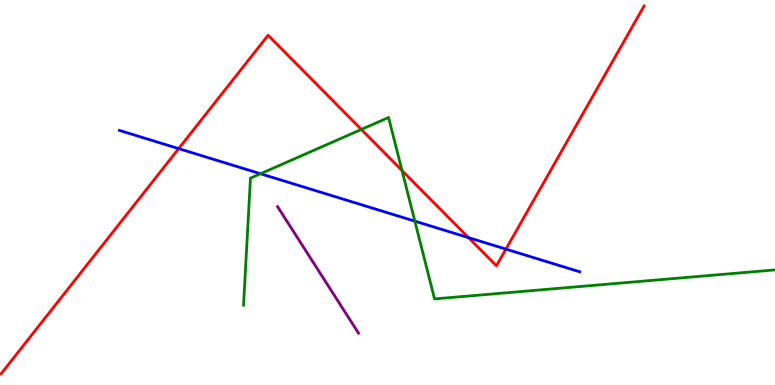[{'lines': ['blue', 'red'], 'intersections': [{'x': 2.31, 'y': 6.14}, {'x': 6.04, 'y': 3.83}, {'x': 6.53, 'y': 3.53}]}, {'lines': ['green', 'red'], 'intersections': [{'x': 4.66, 'y': 6.64}, {'x': 5.19, 'y': 5.57}]}, {'lines': ['purple', 'red'], 'intersections': []}, {'lines': ['blue', 'green'], 'intersections': [{'x': 3.36, 'y': 5.49}, {'x': 5.35, 'y': 4.26}]}, {'lines': ['blue', 'purple'], 'intersections': []}, {'lines': ['green', 'purple'], 'intersections': []}]